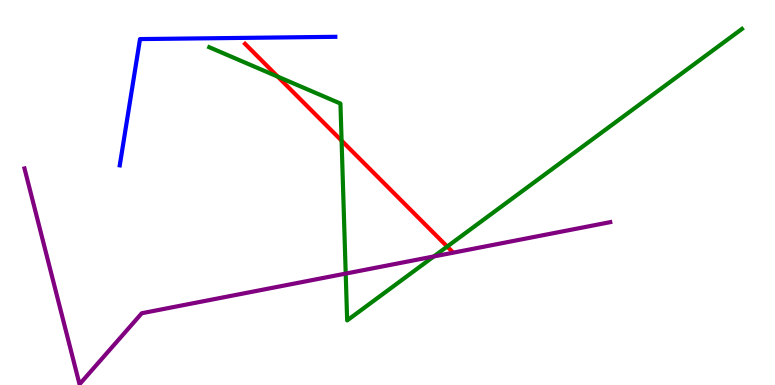[{'lines': ['blue', 'red'], 'intersections': []}, {'lines': ['green', 'red'], 'intersections': [{'x': 3.58, 'y': 8.01}, {'x': 4.41, 'y': 6.35}, {'x': 5.77, 'y': 3.6}]}, {'lines': ['purple', 'red'], 'intersections': []}, {'lines': ['blue', 'green'], 'intersections': []}, {'lines': ['blue', 'purple'], 'intersections': []}, {'lines': ['green', 'purple'], 'intersections': [{'x': 4.46, 'y': 2.89}, {'x': 5.6, 'y': 3.34}]}]